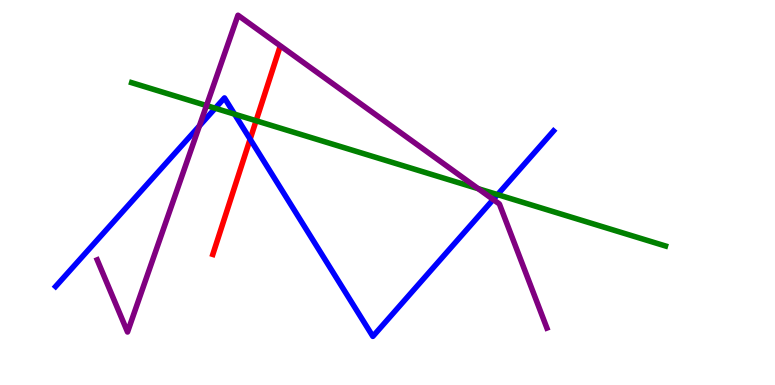[{'lines': ['blue', 'red'], 'intersections': [{'x': 3.23, 'y': 6.39}]}, {'lines': ['green', 'red'], 'intersections': [{'x': 3.3, 'y': 6.86}]}, {'lines': ['purple', 'red'], 'intersections': []}, {'lines': ['blue', 'green'], 'intersections': [{'x': 2.78, 'y': 7.19}, {'x': 3.03, 'y': 7.03}, {'x': 6.42, 'y': 4.95}]}, {'lines': ['blue', 'purple'], 'intersections': [{'x': 2.57, 'y': 6.73}, {'x': 6.36, 'y': 4.82}]}, {'lines': ['green', 'purple'], 'intersections': [{'x': 2.66, 'y': 7.26}, {'x': 6.17, 'y': 5.1}]}]